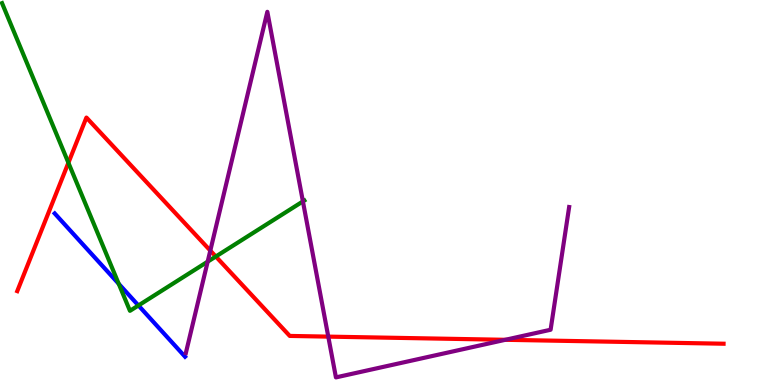[{'lines': ['blue', 'red'], 'intersections': []}, {'lines': ['green', 'red'], 'intersections': [{'x': 0.883, 'y': 5.77}, {'x': 2.78, 'y': 3.34}]}, {'lines': ['purple', 'red'], 'intersections': [{'x': 2.71, 'y': 3.49}, {'x': 4.24, 'y': 1.26}, {'x': 6.52, 'y': 1.17}]}, {'lines': ['blue', 'green'], 'intersections': [{'x': 1.53, 'y': 2.63}, {'x': 1.79, 'y': 2.07}]}, {'lines': ['blue', 'purple'], 'intersections': []}, {'lines': ['green', 'purple'], 'intersections': [{'x': 2.68, 'y': 3.2}, {'x': 3.91, 'y': 4.77}]}]